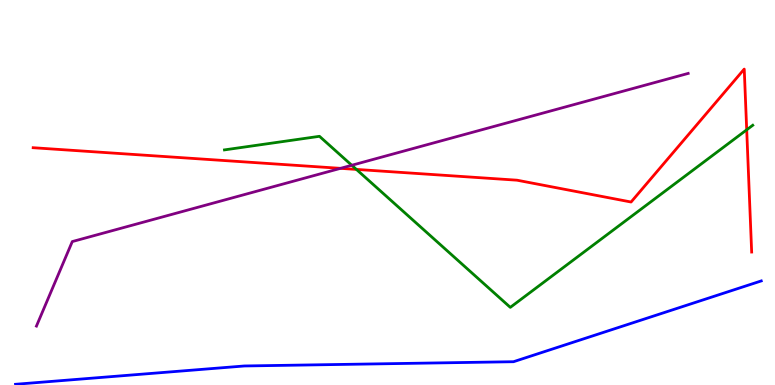[{'lines': ['blue', 'red'], 'intersections': []}, {'lines': ['green', 'red'], 'intersections': [{'x': 4.6, 'y': 5.6}, {'x': 9.63, 'y': 6.63}]}, {'lines': ['purple', 'red'], 'intersections': [{'x': 4.39, 'y': 5.63}]}, {'lines': ['blue', 'green'], 'intersections': []}, {'lines': ['blue', 'purple'], 'intersections': []}, {'lines': ['green', 'purple'], 'intersections': [{'x': 4.54, 'y': 5.71}]}]